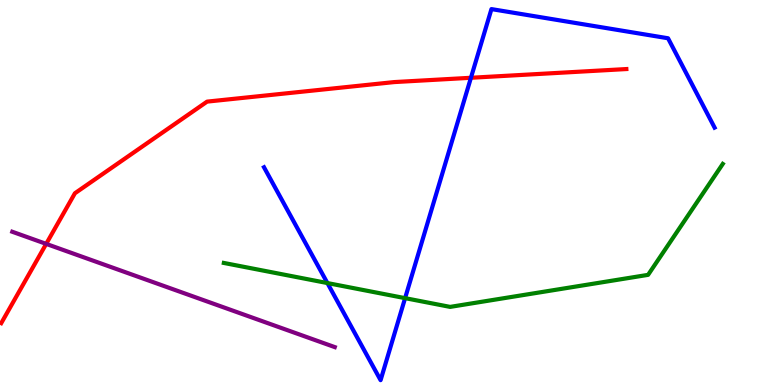[{'lines': ['blue', 'red'], 'intersections': [{'x': 6.08, 'y': 7.98}]}, {'lines': ['green', 'red'], 'intersections': []}, {'lines': ['purple', 'red'], 'intersections': [{'x': 0.596, 'y': 3.67}]}, {'lines': ['blue', 'green'], 'intersections': [{'x': 4.22, 'y': 2.65}, {'x': 5.23, 'y': 2.26}]}, {'lines': ['blue', 'purple'], 'intersections': []}, {'lines': ['green', 'purple'], 'intersections': []}]